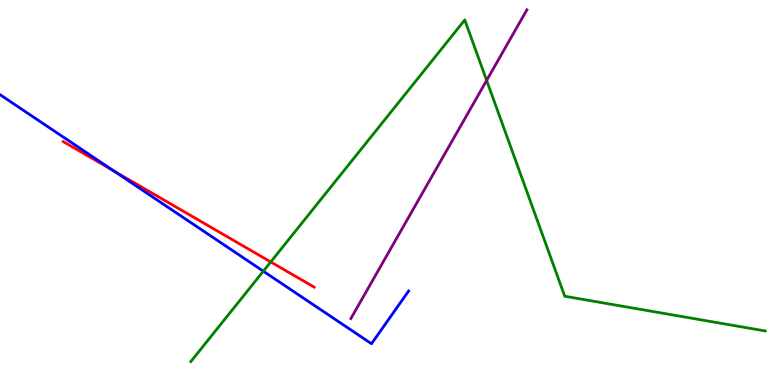[{'lines': ['blue', 'red'], 'intersections': [{'x': 1.47, 'y': 5.56}]}, {'lines': ['green', 'red'], 'intersections': [{'x': 3.49, 'y': 3.2}]}, {'lines': ['purple', 'red'], 'intersections': []}, {'lines': ['blue', 'green'], 'intersections': [{'x': 3.4, 'y': 2.96}]}, {'lines': ['blue', 'purple'], 'intersections': []}, {'lines': ['green', 'purple'], 'intersections': [{'x': 6.28, 'y': 7.91}]}]